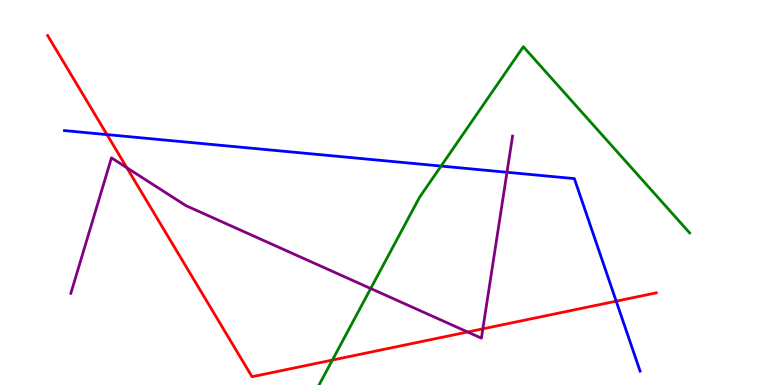[{'lines': ['blue', 'red'], 'intersections': [{'x': 1.38, 'y': 6.5}, {'x': 7.95, 'y': 2.18}]}, {'lines': ['green', 'red'], 'intersections': [{'x': 4.29, 'y': 0.648}]}, {'lines': ['purple', 'red'], 'intersections': [{'x': 1.64, 'y': 5.64}, {'x': 6.03, 'y': 1.38}, {'x': 6.23, 'y': 1.46}]}, {'lines': ['blue', 'green'], 'intersections': [{'x': 5.69, 'y': 5.69}]}, {'lines': ['blue', 'purple'], 'intersections': [{'x': 6.54, 'y': 5.53}]}, {'lines': ['green', 'purple'], 'intersections': [{'x': 4.78, 'y': 2.51}]}]